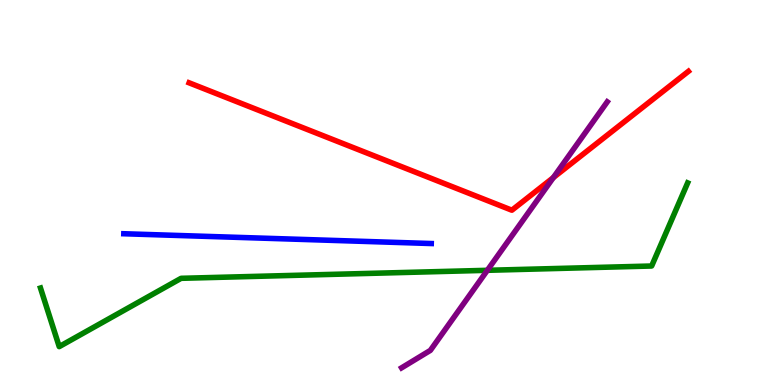[{'lines': ['blue', 'red'], 'intersections': []}, {'lines': ['green', 'red'], 'intersections': []}, {'lines': ['purple', 'red'], 'intersections': [{'x': 7.14, 'y': 5.39}]}, {'lines': ['blue', 'green'], 'intersections': []}, {'lines': ['blue', 'purple'], 'intersections': []}, {'lines': ['green', 'purple'], 'intersections': [{'x': 6.29, 'y': 2.98}]}]